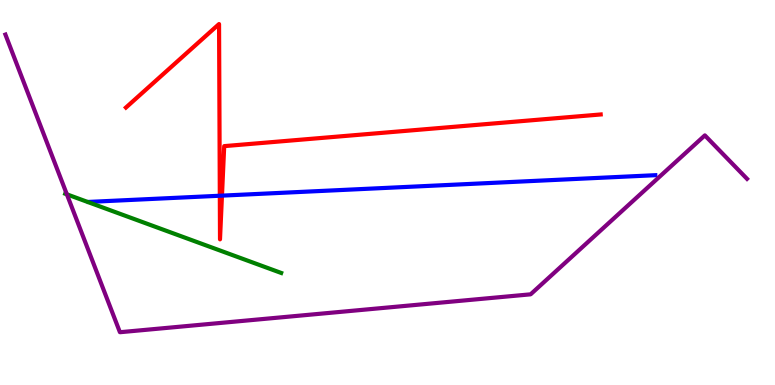[{'lines': ['blue', 'red'], 'intersections': [{'x': 2.84, 'y': 4.92}, {'x': 2.86, 'y': 4.92}]}, {'lines': ['green', 'red'], 'intersections': []}, {'lines': ['purple', 'red'], 'intersections': []}, {'lines': ['blue', 'green'], 'intersections': []}, {'lines': ['blue', 'purple'], 'intersections': []}, {'lines': ['green', 'purple'], 'intersections': [{'x': 0.863, 'y': 4.95}]}]